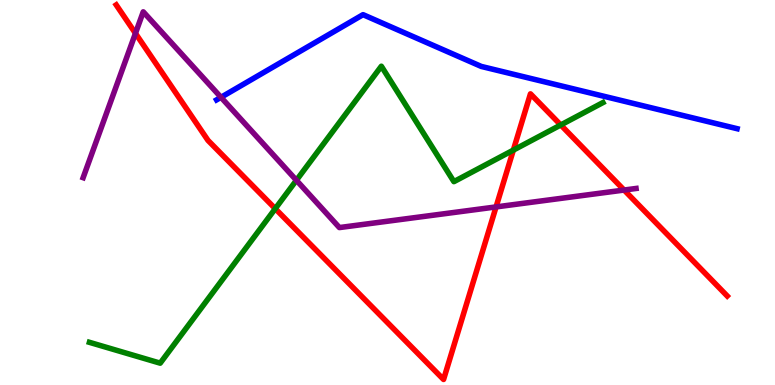[{'lines': ['blue', 'red'], 'intersections': []}, {'lines': ['green', 'red'], 'intersections': [{'x': 3.55, 'y': 4.58}, {'x': 6.62, 'y': 6.1}, {'x': 7.24, 'y': 6.75}]}, {'lines': ['purple', 'red'], 'intersections': [{'x': 1.75, 'y': 9.13}, {'x': 6.4, 'y': 4.63}, {'x': 8.05, 'y': 5.06}]}, {'lines': ['blue', 'green'], 'intersections': []}, {'lines': ['blue', 'purple'], 'intersections': [{'x': 2.85, 'y': 7.47}]}, {'lines': ['green', 'purple'], 'intersections': [{'x': 3.82, 'y': 5.32}]}]